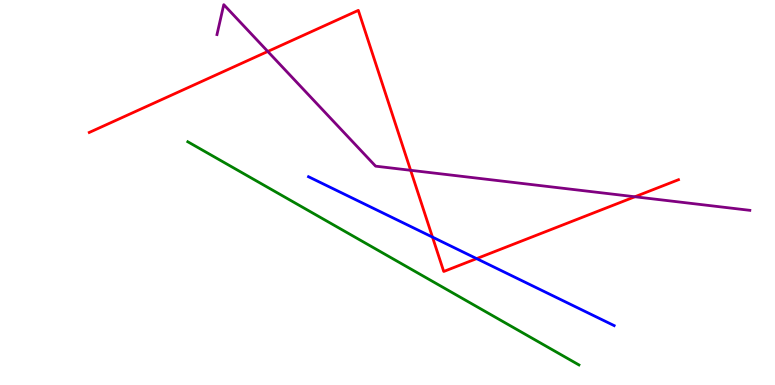[{'lines': ['blue', 'red'], 'intersections': [{'x': 5.58, 'y': 3.84}, {'x': 6.15, 'y': 3.28}]}, {'lines': ['green', 'red'], 'intersections': []}, {'lines': ['purple', 'red'], 'intersections': [{'x': 3.46, 'y': 8.66}, {'x': 5.3, 'y': 5.58}, {'x': 8.19, 'y': 4.89}]}, {'lines': ['blue', 'green'], 'intersections': []}, {'lines': ['blue', 'purple'], 'intersections': []}, {'lines': ['green', 'purple'], 'intersections': []}]